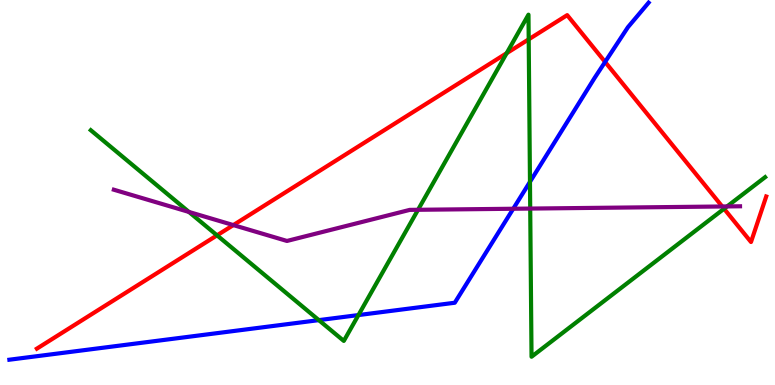[{'lines': ['blue', 'red'], 'intersections': [{'x': 7.81, 'y': 8.39}]}, {'lines': ['green', 'red'], 'intersections': [{'x': 2.8, 'y': 3.89}, {'x': 6.54, 'y': 8.62}, {'x': 6.82, 'y': 8.98}, {'x': 9.34, 'y': 4.58}]}, {'lines': ['purple', 'red'], 'intersections': [{'x': 3.01, 'y': 4.15}, {'x': 9.32, 'y': 4.64}]}, {'lines': ['blue', 'green'], 'intersections': [{'x': 4.11, 'y': 1.68}, {'x': 4.63, 'y': 1.82}, {'x': 6.84, 'y': 5.28}]}, {'lines': ['blue', 'purple'], 'intersections': [{'x': 6.62, 'y': 4.58}]}, {'lines': ['green', 'purple'], 'intersections': [{'x': 2.44, 'y': 4.5}, {'x': 5.39, 'y': 4.55}, {'x': 6.84, 'y': 4.58}, {'x': 9.38, 'y': 4.64}]}]